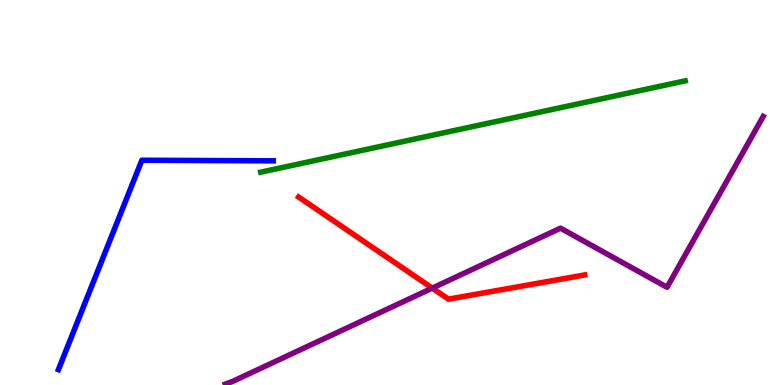[{'lines': ['blue', 'red'], 'intersections': []}, {'lines': ['green', 'red'], 'intersections': []}, {'lines': ['purple', 'red'], 'intersections': [{'x': 5.58, 'y': 2.52}]}, {'lines': ['blue', 'green'], 'intersections': []}, {'lines': ['blue', 'purple'], 'intersections': []}, {'lines': ['green', 'purple'], 'intersections': []}]